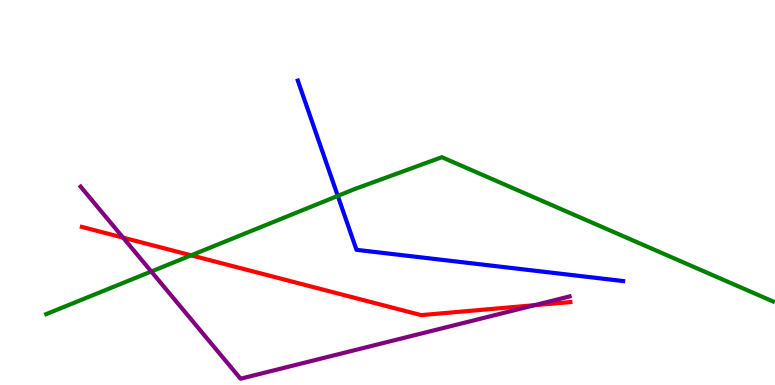[{'lines': ['blue', 'red'], 'intersections': []}, {'lines': ['green', 'red'], 'intersections': [{'x': 2.47, 'y': 3.37}]}, {'lines': ['purple', 'red'], 'intersections': [{'x': 1.59, 'y': 3.83}, {'x': 6.9, 'y': 2.07}]}, {'lines': ['blue', 'green'], 'intersections': [{'x': 4.36, 'y': 4.91}]}, {'lines': ['blue', 'purple'], 'intersections': []}, {'lines': ['green', 'purple'], 'intersections': [{'x': 1.95, 'y': 2.95}]}]